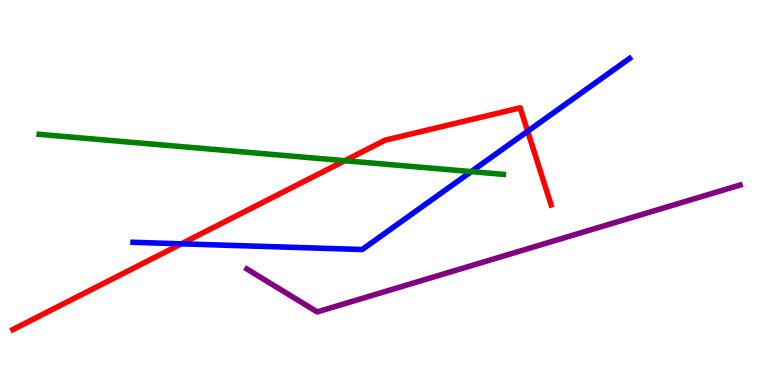[{'lines': ['blue', 'red'], 'intersections': [{'x': 2.34, 'y': 3.67}, {'x': 6.81, 'y': 6.59}]}, {'lines': ['green', 'red'], 'intersections': [{'x': 4.45, 'y': 5.83}]}, {'lines': ['purple', 'red'], 'intersections': []}, {'lines': ['blue', 'green'], 'intersections': [{'x': 6.08, 'y': 5.54}]}, {'lines': ['blue', 'purple'], 'intersections': []}, {'lines': ['green', 'purple'], 'intersections': []}]